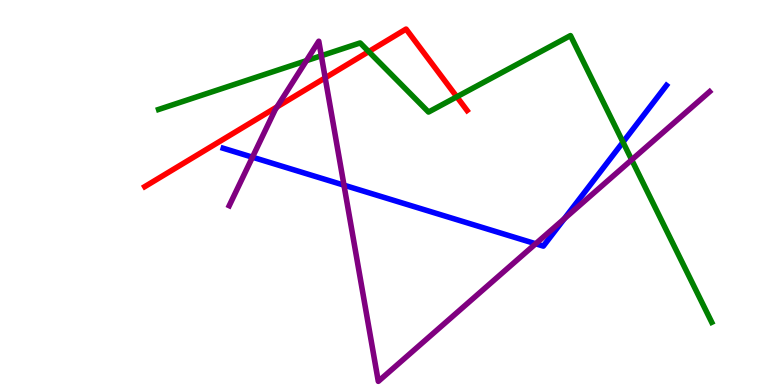[{'lines': ['blue', 'red'], 'intersections': []}, {'lines': ['green', 'red'], 'intersections': [{'x': 4.76, 'y': 8.66}, {'x': 5.89, 'y': 7.49}]}, {'lines': ['purple', 'red'], 'intersections': [{'x': 3.57, 'y': 7.22}, {'x': 4.2, 'y': 7.98}]}, {'lines': ['blue', 'green'], 'intersections': [{'x': 8.04, 'y': 6.31}]}, {'lines': ['blue', 'purple'], 'intersections': [{'x': 3.26, 'y': 5.92}, {'x': 4.44, 'y': 5.19}, {'x': 6.91, 'y': 3.67}, {'x': 7.28, 'y': 4.32}]}, {'lines': ['green', 'purple'], 'intersections': [{'x': 3.95, 'y': 8.42}, {'x': 4.15, 'y': 8.55}, {'x': 8.15, 'y': 5.85}]}]